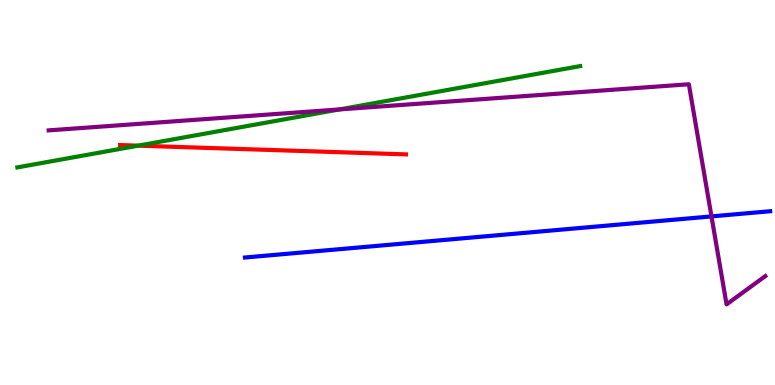[{'lines': ['blue', 'red'], 'intersections': []}, {'lines': ['green', 'red'], 'intersections': [{'x': 1.78, 'y': 6.22}]}, {'lines': ['purple', 'red'], 'intersections': []}, {'lines': ['blue', 'green'], 'intersections': []}, {'lines': ['blue', 'purple'], 'intersections': [{'x': 9.18, 'y': 4.38}]}, {'lines': ['green', 'purple'], 'intersections': [{'x': 4.38, 'y': 7.16}]}]